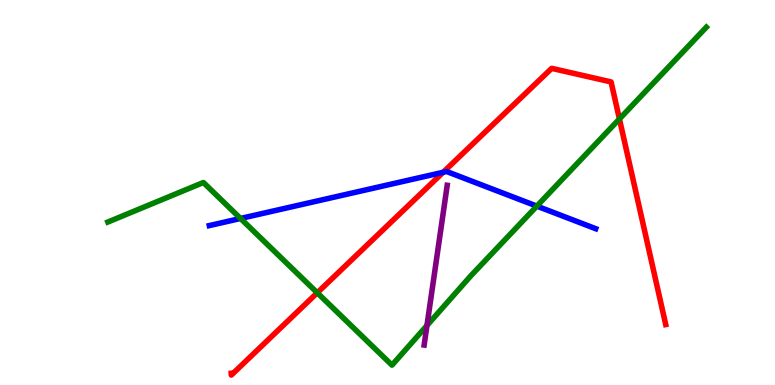[{'lines': ['blue', 'red'], 'intersections': [{'x': 5.72, 'y': 5.52}]}, {'lines': ['green', 'red'], 'intersections': [{'x': 4.09, 'y': 2.4}, {'x': 7.99, 'y': 6.91}]}, {'lines': ['purple', 'red'], 'intersections': []}, {'lines': ['blue', 'green'], 'intersections': [{'x': 3.1, 'y': 4.33}, {'x': 6.93, 'y': 4.65}]}, {'lines': ['blue', 'purple'], 'intersections': []}, {'lines': ['green', 'purple'], 'intersections': [{'x': 5.51, 'y': 1.55}]}]